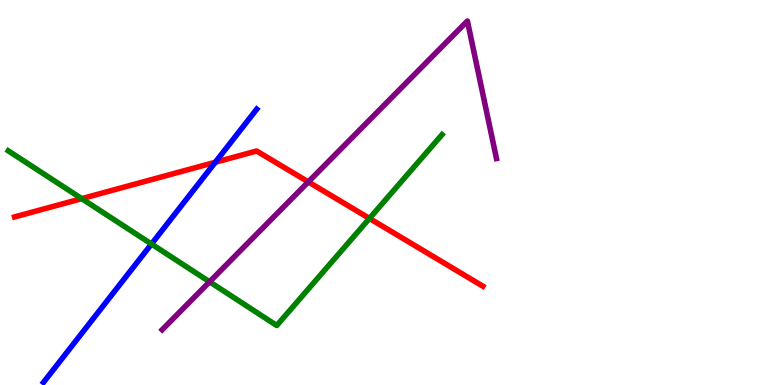[{'lines': ['blue', 'red'], 'intersections': [{'x': 2.78, 'y': 5.79}]}, {'lines': ['green', 'red'], 'intersections': [{'x': 1.05, 'y': 4.84}, {'x': 4.77, 'y': 4.33}]}, {'lines': ['purple', 'red'], 'intersections': [{'x': 3.98, 'y': 5.28}]}, {'lines': ['blue', 'green'], 'intersections': [{'x': 1.95, 'y': 3.66}]}, {'lines': ['blue', 'purple'], 'intersections': []}, {'lines': ['green', 'purple'], 'intersections': [{'x': 2.7, 'y': 2.68}]}]